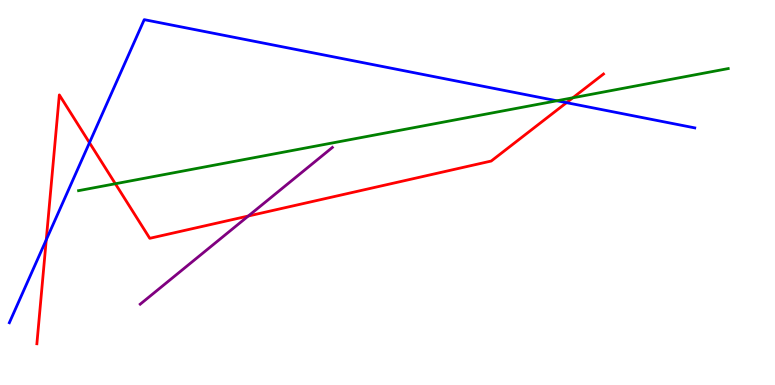[{'lines': ['blue', 'red'], 'intersections': [{'x': 0.597, 'y': 3.77}, {'x': 1.15, 'y': 6.29}, {'x': 7.31, 'y': 7.33}]}, {'lines': ['green', 'red'], 'intersections': [{'x': 1.49, 'y': 5.23}, {'x': 7.39, 'y': 7.46}]}, {'lines': ['purple', 'red'], 'intersections': [{'x': 3.2, 'y': 4.39}]}, {'lines': ['blue', 'green'], 'intersections': [{'x': 7.19, 'y': 7.38}]}, {'lines': ['blue', 'purple'], 'intersections': []}, {'lines': ['green', 'purple'], 'intersections': []}]